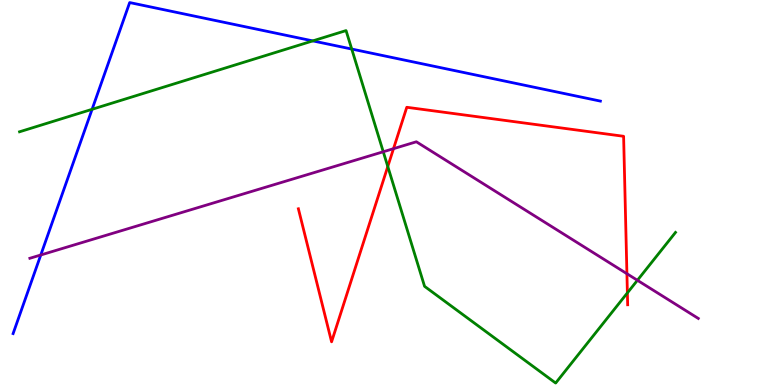[{'lines': ['blue', 'red'], 'intersections': []}, {'lines': ['green', 'red'], 'intersections': [{'x': 5.0, 'y': 5.67}, {'x': 8.1, 'y': 2.39}]}, {'lines': ['purple', 'red'], 'intersections': [{'x': 5.08, 'y': 6.14}, {'x': 8.09, 'y': 2.89}]}, {'lines': ['blue', 'green'], 'intersections': [{'x': 1.19, 'y': 7.16}, {'x': 4.04, 'y': 8.94}, {'x': 4.54, 'y': 8.73}]}, {'lines': ['blue', 'purple'], 'intersections': [{'x': 0.526, 'y': 3.38}]}, {'lines': ['green', 'purple'], 'intersections': [{'x': 4.95, 'y': 6.06}, {'x': 8.22, 'y': 2.72}]}]